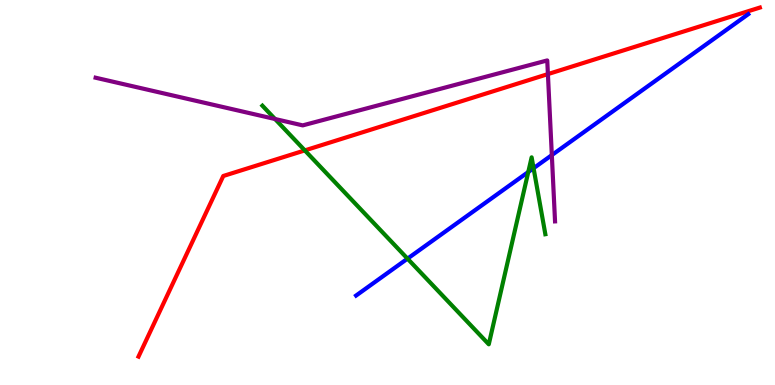[{'lines': ['blue', 'red'], 'intersections': []}, {'lines': ['green', 'red'], 'intersections': [{'x': 3.93, 'y': 6.09}]}, {'lines': ['purple', 'red'], 'intersections': [{'x': 7.07, 'y': 8.08}]}, {'lines': ['blue', 'green'], 'intersections': [{'x': 5.26, 'y': 3.28}, {'x': 6.82, 'y': 5.53}, {'x': 6.88, 'y': 5.63}]}, {'lines': ['blue', 'purple'], 'intersections': [{'x': 7.12, 'y': 5.97}]}, {'lines': ['green', 'purple'], 'intersections': [{'x': 3.55, 'y': 6.91}]}]